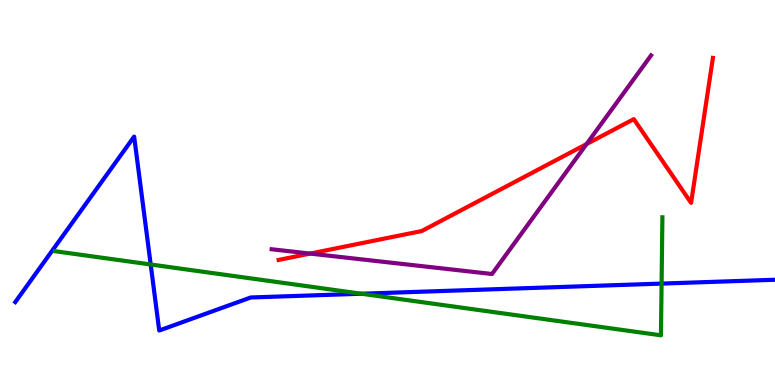[{'lines': ['blue', 'red'], 'intersections': []}, {'lines': ['green', 'red'], 'intersections': []}, {'lines': ['purple', 'red'], 'intersections': [{'x': 4.0, 'y': 3.41}, {'x': 7.57, 'y': 6.26}]}, {'lines': ['blue', 'green'], 'intersections': [{'x': 1.94, 'y': 3.13}, {'x': 4.66, 'y': 2.37}, {'x': 8.54, 'y': 2.63}]}, {'lines': ['blue', 'purple'], 'intersections': []}, {'lines': ['green', 'purple'], 'intersections': []}]